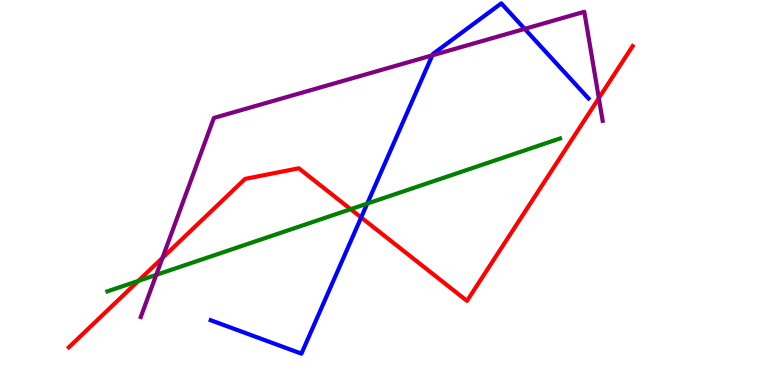[{'lines': ['blue', 'red'], 'intersections': [{'x': 4.66, 'y': 4.35}]}, {'lines': ['green', 'red'], 'intersections': [{'x': 1.79, 'y': 2.7}, {'x': 4.52, 'y': 4.57}]}, {'lines': ['purple', 'red'], 'intersections': [{'x': 2.1, 'y': 3.3}, {'x': 7.73, 'y': 7.45}]}, {'lines': ['blue', 'green'], 'intersections': [{'x': 4.74, 'y': 4.71}]}, {'lines': ['blue', 'purple'], 'intersections': [{'x': 5.58, 'y': 8.56}, {'x': 6.77, 'y': 9.25}]}, {'lines': ['green', 'purple'], 'intersections': [{'x': 2.02, 'y': 2.86}]}]